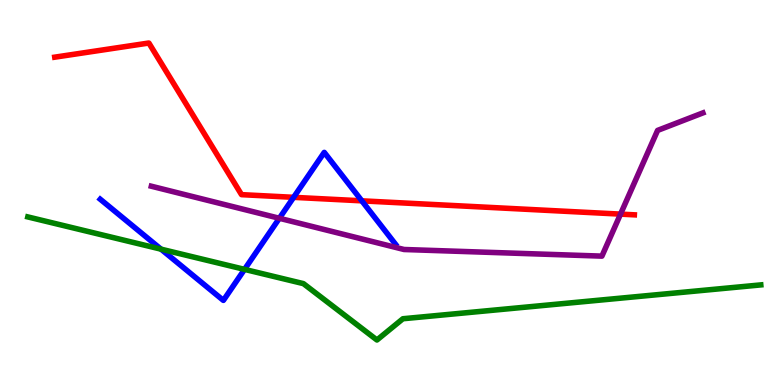[{'lines': ['blue', 'red'], 'intersections': [{'x': 3.79, 'y': 4.87}, {'x': 4.67, 'y': 4.78}]}, {'lines': ['green', 'red'], 'intersections': []}, {'lines': ['purple', 'red'], 'intersections': [{'x': 8.01, 'y': 4.44}]}, {'lines': ['blue', 'green'], 'intersections': [{'x': 2.08, 'y': 3.53}, {'x': 3.16, 'y': 3.0}]}, {'lines': ['blue', 'purple'], 'intersections': [{'x': 3.6, 'y': 4.33}]}, {'lines': ['green', 'purple'], 'intersections': []}]